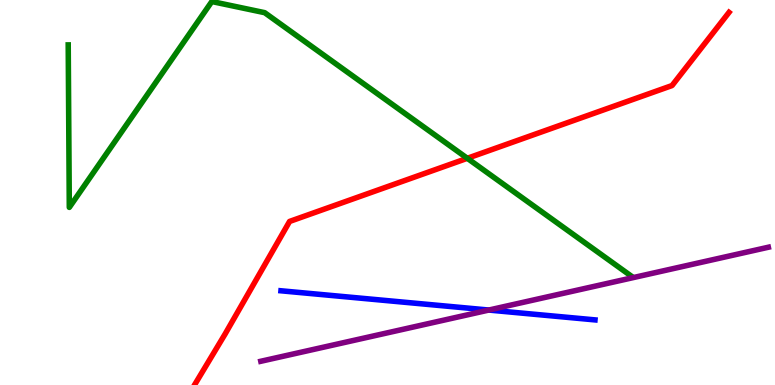[{'lines': ['blue', 'red'], 'intersections': []}, {'lines': ['green', 'red'], 'intersections': [{'x': 6.03, 'y': 5.89}]}, {'lines': ['purple', 'red'], 'intersections': []}, {'lines': ['blue', 'green'], 'intersections': []}, {'lines': ['blue', 'purple'], 'intersections': [{'x': 6.31, 'y': 1.95}]}, {'lines': ['green', 'purple'], 'intersections': []}]